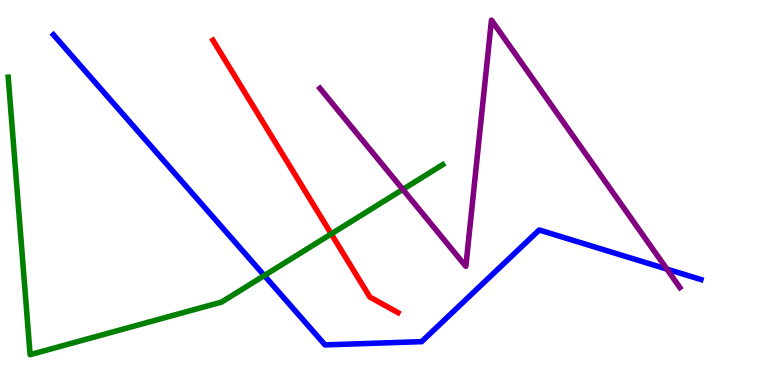[{'lines': ['blue', 'red'], 'intersections': []}, {'lines': ['green', 'red'], 'intersections': [{'x': 4.27, 'y': 3.92}]}, {'lines': ['purple', 'red'], 'intersections': []}, {'lines': ['blue', 'green'], 'intersections': [{'x': 3.41, 'y': 2.84}]}, {'lines': ['blue', 'purple'], 'intersections': [{'x': 8.6, 'y': 3.01}]}, {'lines': ['green', 'purple'], 'intersections': [{'x': 5.2, 'y': 5.08}]}]